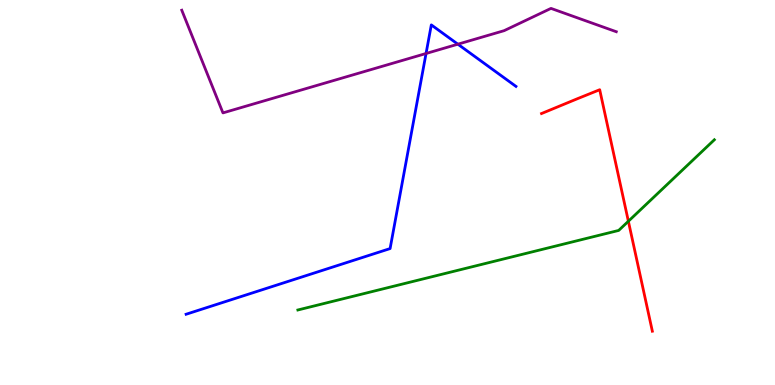[{'lines': ['blue', 'red'], 'intersections': []}, {'lines': ['green', 'red'], 'intersections': [{'x': 8.11, 'y': 4.25}]}, {'lines': ['purple', 'red'], 'intersections': []}, {'lines': ['blue', 'green'], 'intersections': []}, {'lines': ['blue', 'purple'], 'intersections': [{'x': 5.5, 'y': 8.61}, {'x': 5.91, 'y': 8.85}]}, {'lines': ['green', 'purple'], 'intersections': []}]